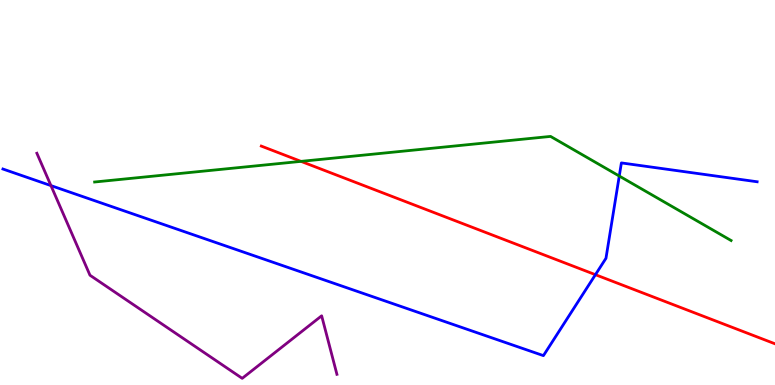[{'lines': ['blue', 'red'], 'intersections': [{'x': 7.68, 'y': 2.87}]}, {'lines': ['green', 'red'], 'intersections': [{'x': 3.88, 'y': 5.81}]}, {'lines': ['purple', 'red'], 'intersections': []}, {'lines': ['blue', 'green'], 'intersections': [{'x': 7.99, 'y': 5.43}]}, {'lines': ['blue', 'purple'], 'intersections': [{'x': 0.657, 'y': 5.18}]}, {'lines': ['green', 'purple'], 'intersections': []}]